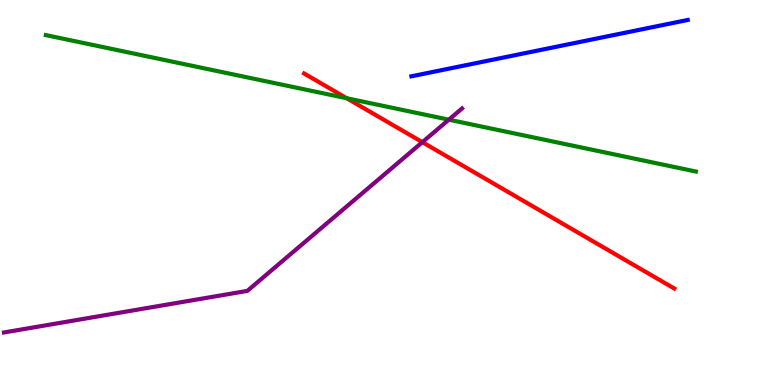[{'lines': ['blue', 'red'], 'intersections': []}, {'lines': ['green', 'red'], 'intersections': [{'x': 4.47, 'y': 7.45}]}, {'lines': ['purple', 'red'], 'intersections': [{'x': 5.45, 'y': 6.31}]}, {'lines': ['blue', 'green'], 'intersections': []}, {'lines': ['blue', 'purple'], 'intersections': []}, {'lines': ['green', 'purple'], 'intersections': [{'x': 5.79, 'y': 6.89}]}]